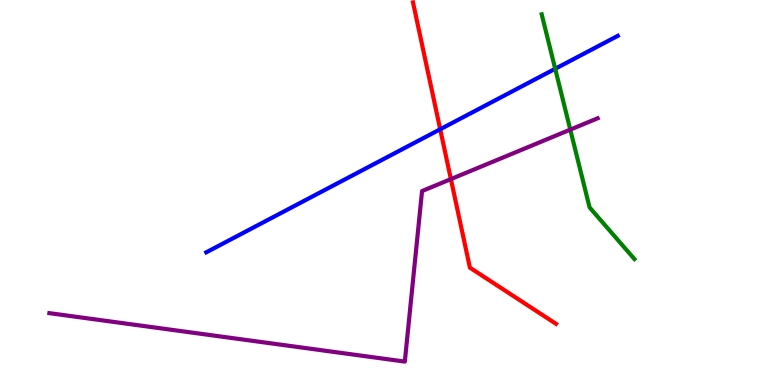[{'lines': ['blue', 'red'], 'intersections': [{'x': 5.68, 'y': 6.64}]}, {'lines': ['green', 'red'], 'intersections': []}, {'lines': ['purple', 'red'], 'intersections': [{'x': 5.82, 'y': 5.35}]}, {'lines': ['blue', 'green'], 'intersections': [{'x': 7.16, 'y': 8.21}]}, {'lines': ['blue', 'purple'], 'intersections': []}, {'lines': ['green', 'purple'], 'intersections': [{'x': 7.36, 'y': 6.63}]}]